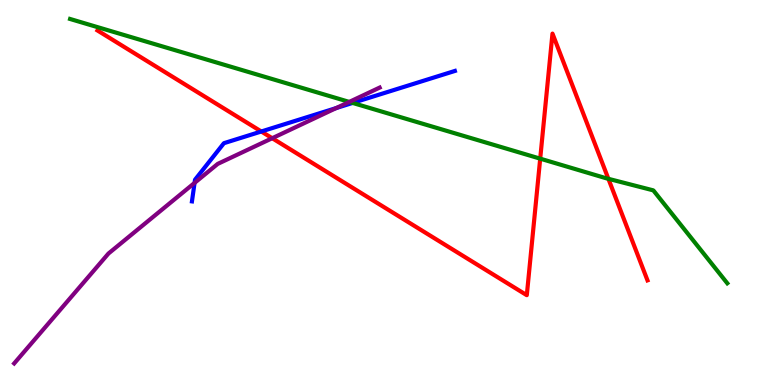[{'lines': ['blue', 'red'], 'intersections': [{'x': 3.37, 'y': 6.58}]}, {'lines': ['green', 'red'], 'intersections': [{'x': 6.97, 'y': 5.88}, {'x': 7.85, 'y': 5.36}]}, {'lines': ['purple', 'red'], 'intersections': [{'x': 3.51, 'y': 6.41}]}, {'lines': ['blue', 'green'], 'intersections': [{'x': 4.55, 'y': 7.33}]}, {'lines': ['blue', 'purple'], 'intersections': [{'x': 2.51, 'y': 5.25}, {'x': 4.34, 'y': 7.19}]}, {'lines': ['green', 'purple'], 'intersections': [{'x': 4.51, 'y': 7.35}]}]